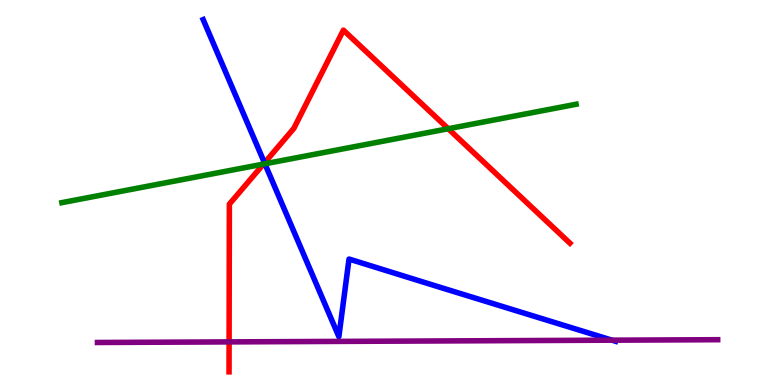[{'lines': ['blue', 'red'], 'intersections': [{'x': 3.41, 'y': 5.77}]}, {'lines': ['green', 'red'], 'intersections': [{'x': 3.4, 'y': 5.74}, {'x': 5.78, 'y': 6.66}]}, {'lines': ['purple', 'red'], 'intersections': [{'x': 2.96, 'y': 1.12}]}, {'lines': ['blue', 'green'], 'intersections': [{'x': 3.42, 'y': 5.75}]}, {'lines': ['blue', 'purple'], 'intersections': [{'x': 7.9, 'y': 1.16}]}, {'lines': ['green', 'purple'], 'intersections': []}]